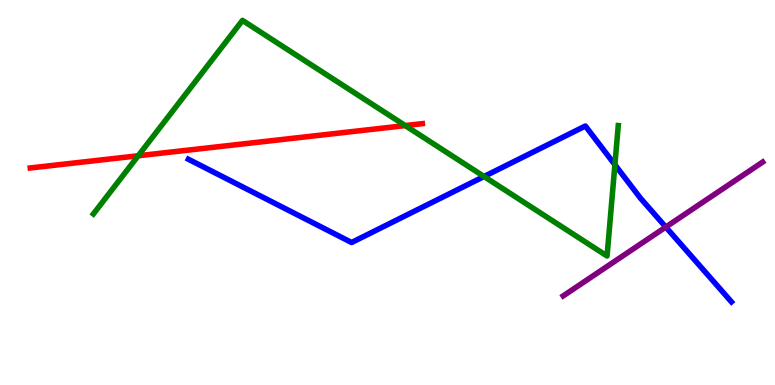[{'lines': ['blue', 'red'], 'intersections': []}, {'lines': ['green', 'red'], 'intersections': [{'x': 1.78, 'y': 5.95}, {'x': 5.23, 'y': 6.74}]}, {'lines': ['purple', 'red'], 'intersections': []}, {'lines': ['blue', 'green'], 'intersections': [{'x': 6.25, 'y': 5.42}, {'x': 7.93, 'y': 5.72}]}, {'lines': ['blue', 'purple'], 'intersections': [{'x': 8.59, 'y': 4.1}]}, {'lines': ['green', 'purple'], 'intersections': []}]